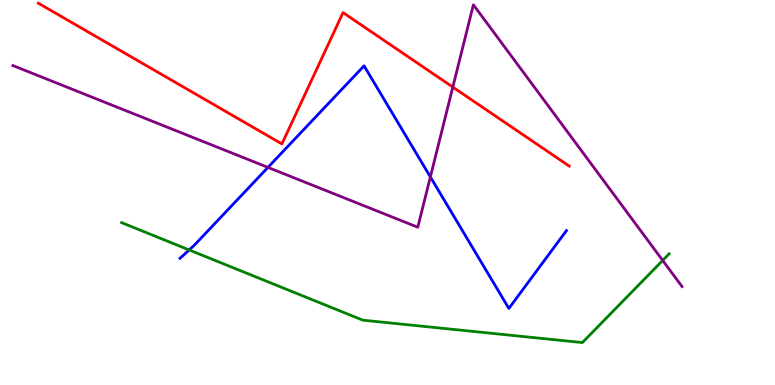[{'lines': ['blue', 'red'], 'intersections': []}, {'lines': ['green', 'red'], 'intersections': []}, {'lines': ['purple', 'red'], 'intersections': [{'x': 5.84, 'y': 7.74}]}, {'lines': ['blue', 'green'], 'intersections': [{'x': 2.44, 'y': 3.51}]}, {'lines': ['blue', 'purple'], 'intersections': [{'x': 3.46, 'y': 5.65}, {'x': 5.55, 'y': 5.4}]}, {'lines': ['green', 'purple'], 'intersections': [{'x': 8.55, 'y': 3.23}]}]